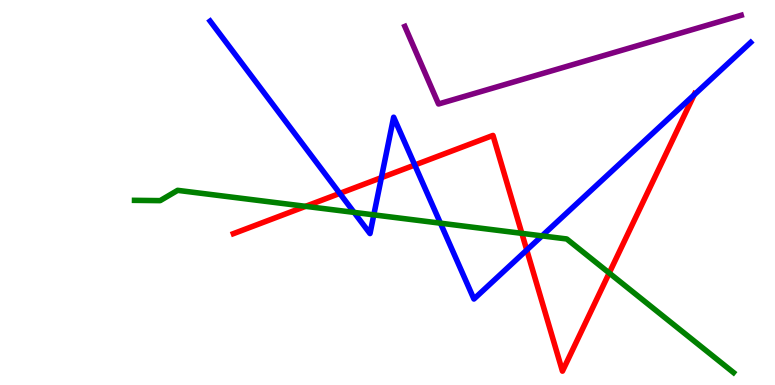[{'lines': ['blue', 'red'], 'intersections': [{'x': 4.38, 'y': 4.98}, {'x': 4.92, 'y': 5.39}, {'x': 5.35, 'y': 5.71}, {'x': 6.8, 'y': 3.51}, {'x': 8.96, 'y': 7.53}]}, {'lines': ['green', 'red'], 'intersections': [{'x': 3.94, 'y': 4.64}, {'x': 6.73, 'y': 3.94}, {'x': 7.86, 'y': 2.91}]}, {'lines': ['purple', 'red'], 'intersections': []}, {'lines': ['blue', 'green'], 'intersections': [{'x': 4.57, 'y': 4.48}, {'x': 4.82, 'y': 4.42}, {'x': 5.68, 'y': 4.2}, {'x': 6.99, 'y': 3.87}]}, {'lines': ['blue', 'purple'], 'intersections': []}, {'lines': ['green', 'purple'], 'intersections': []}]